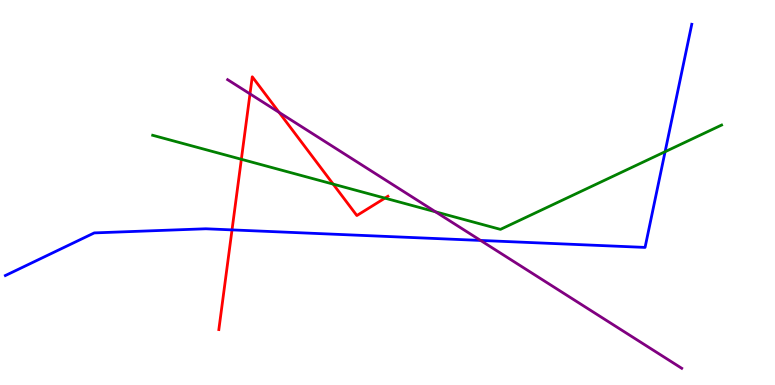[{'lines': ['blue', 'red'], 'intersections': [{'x': 2.99, 'y': 4.03}]}, {'lines': ['green', 'red'], 'intersections': [{'x': 3.11, 'y': 5.86}, {'x': 4.3, 'y': 5.22}, {'x': 4.97, 'y': 4.85}]}, {'lines': ['purple', 'red'], 'intersections': [{'x': 3.23, 'y': 7.56}, {'x': 3.6, 'y': 7.08}]}, {'lines': ['blue', 'green'], 'intersections': [{'x': 8.58, 'y': 6.06}]}, {'lines': ['blue', 'purple'], 'intersections': [{'x': 6.2, 'y': 3.75}]}, {'lines': ['green', 'purple'], 'intersections': [{'x': 5.62, 'y': 4.5}]}]